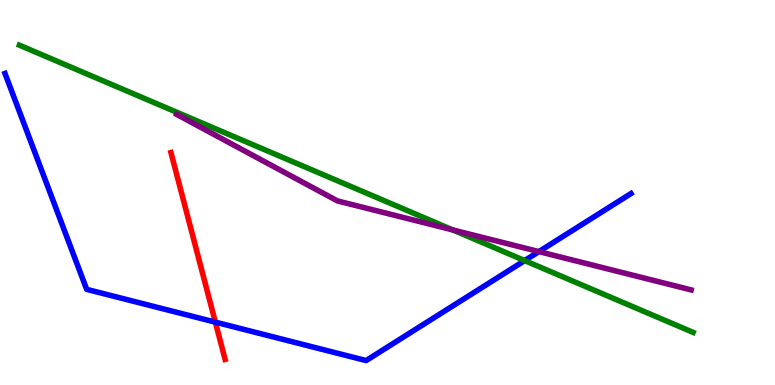[{'lines': ['blue', 'red'], 'intersections': [{'x': 2.78, 'y': 1.63}]}, {'lines': ['green', 'red'], 'intersections': []}, {'lines': ['purple', 'red'], 'intersections': []}, {'lines': ['blue', 'green'], 'intersections': [{'x': 6.77, 'y': 3.23}]}, {'lines': ['blue', 'purple'], 'intersections': [{'x': 6.95, 'y': 3.46}]}, {'lines': ['green', 'purple'], 'intersections': [{'x': 5.84, 'y': 4.03}]}]